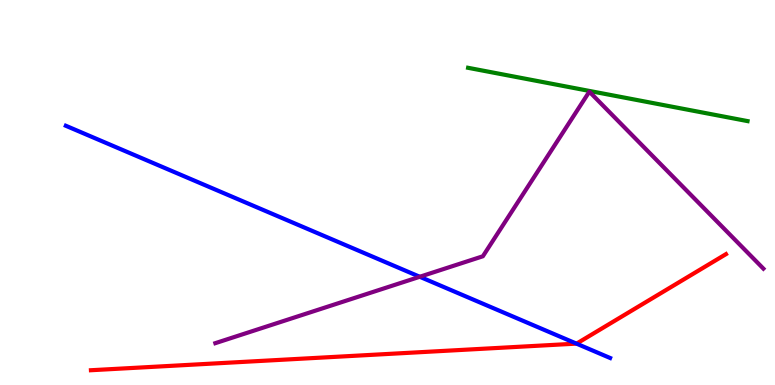[{'lines': ['blue', 'red'], 'intersections': [{'x': 7.44, 'y': 1.07}]}, {'lines': ['green', 'red'], 'intersections': []}, {'lines': ['purple', 'red'], 'intersections': []}, {'lines': ['blue', 'green'], 'intersections': []}, {'lines': ['blue', 'purple'], 'intersections': [{'x': 5.42, 'y': 2.81}]}, {'lines': ['green', 'purple'], 'intersections': []}]